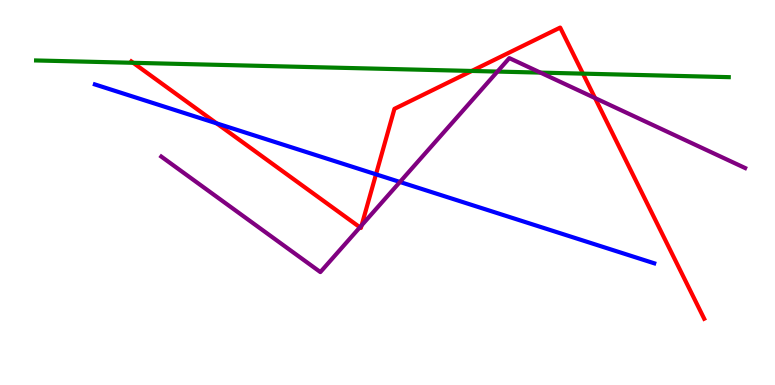[{'lines': ['blue', 'red'], 'intersections': [{'x': 2.8, 'y': 6.8}, {'x': 4.85, 'y': 5.47}]}, {'lines': ['green', 'red'], 'intersections': [{'x': 1.72, 'y': 8.37}, {'x': 6.09, 'y': 8.16}, {'x': 7.52, 'y': 8.09}]}, {'lines': ['purple', 'red'], 'intersections': [{'x': 4.64, 'y': 4.1}, {'x': 4.67, 'y': 4.15}, {'x': 7.68, 'y': 7.45}]}, {'lines': ['blue', 'green'], 'intersections': []}, {'lines': ['blue', 'purple'], 'intersections': [{'x': 5.16, 'y': 5.27}]}, {'lines': ['green', 'purple'], 'intersections': [{'x': 6.42, 'y': 8.14}, {'x': 6.97, 'y': 8.11}]}]